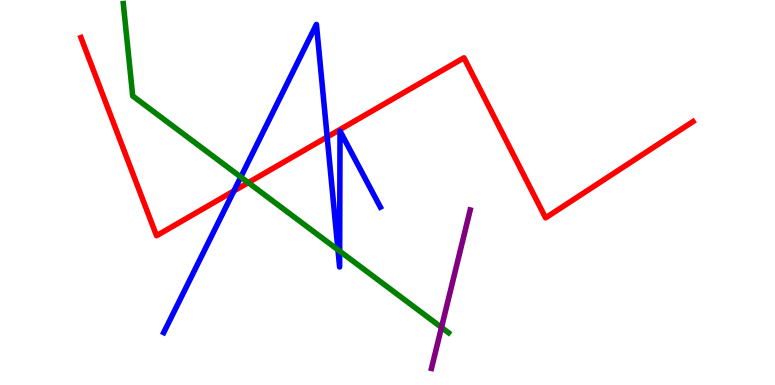[{'lines': ['blue', 'red'], 'intersections': [{'x': 3.02, 'y': 5.04}, {'x': 4.22, 'y': 6.44}]}, {'lines': ['green', 'red'], 'intersections': [{'x': 3.2, 'y': 5.26}]}, {'lines': ['purple', 'red'], 'intersections': []}, {'lines': ['blue', 'green'], 'intersections': [{'x': 3.11, 'y': 5.4}, {'x': 4.36, 'y': 3.51}, {'x': 4.38, 'y': 3.48}]}, {'lines': ['blue', 'purple'], 'intersections': []}, {'lines': ['green', 'purple'], 'intersections': [{'x': 5.7, 'y': 1.5}]}]